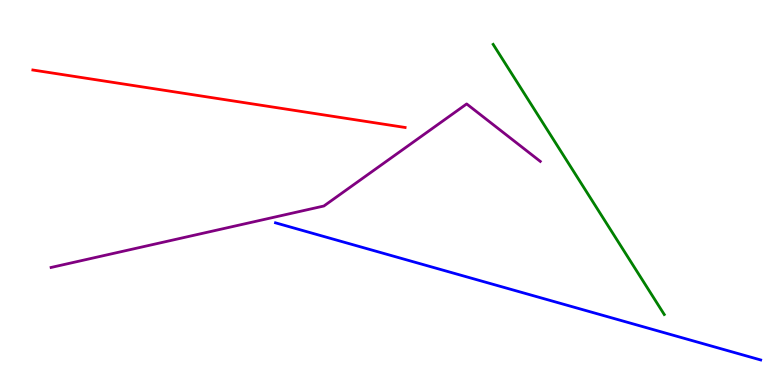[{'lines': ['blue', 'red'], 'intersections': []}, {'lines': ['green', 'red'], 'intersections': []}, {'lines': ['purple', 'red'], 'intersections': []}, {'lines': ['blue', 'green'], 'intersections': []}, {'lines': ['blue', 'purple'], 'intersections': []}, {'lines': ['green', 'purple'], 'intersections': []}]